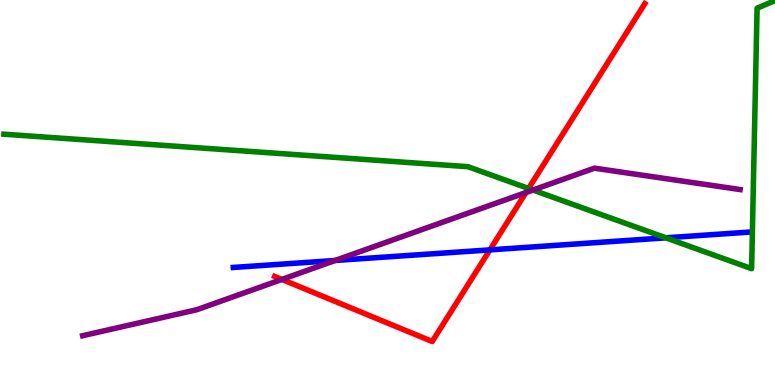[{'lines': ['blue', 'red'], 'intersections': [{'x': 6.32, 'y': 3.51}]}, {'lines': ['green', 'red'], 'intersections': [{'x': 6.82, 'y': 5.1}]}, {'lines': ['purple', 'red'], 'intersections': [{'x': 3.64, 'y': 2.74}, {'x': 6.79, 'y': 5.0}]}, {'lines': ['blue', 'green'], 'intersections': [{'x': 8.59, 'y': 3.82}]}, {'lines': ['blue', 'purple'], 'intersections': [{'x': 4.32, 'y': 3.23}]}, {'lines': ['green', 'purple'], 'intersections': [{'x': 6.88, 'y': 5.06}]}]